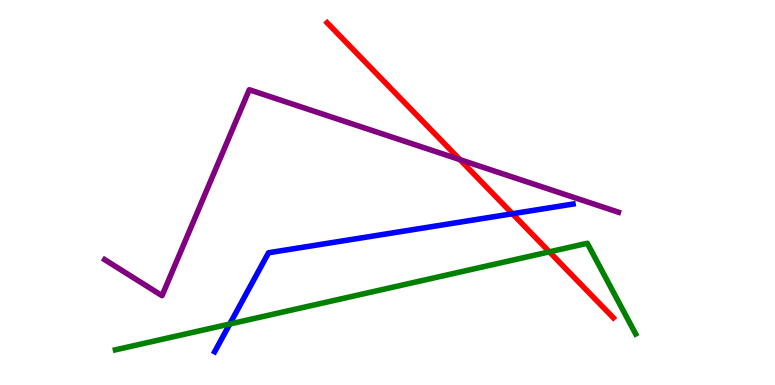[{'lines': ['blue', 'red'], 'intersections': [{'x': 6.61, 'y': 4.45}]}, {'lines': ['green', 'red'], 'intersections': [{'x': 7.09, 'y': 3.46}]}, {'lines': ['purple', 'red'], 'intersections': [{'x': 5.93, 'y': 5.85}]}, {'lines': ['blue', 'green'], 'intersections': [{'x': 2.96, 'y': 1.58}]}, {'lines': ['blue', 'purple'], 'intersections': []}, {'lines': ['green', 'purple'], 'intersections': []}]